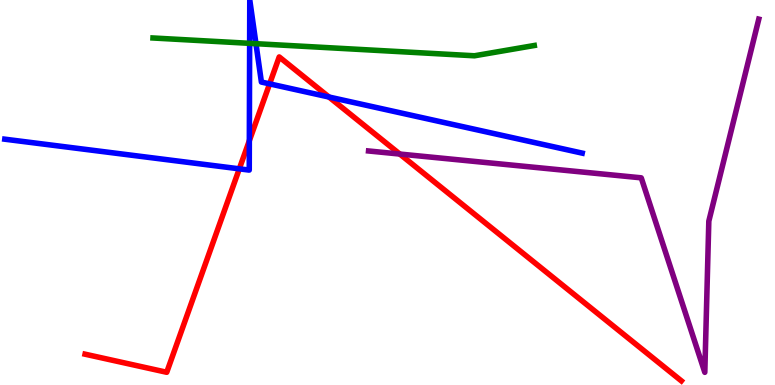[{'lines': ['blue', 'red'], 'intersections': [{'x': 3.09, 'y': 5.61}, {'x': 3.22, 'y': 6.35}, {'x': 3.48, 'y': 7.82}, {'x': 4.24, 'y': 7.48}]}, {'lines': ['green', 'red'], 'intersections': []}, {'lines': ['purple', 'red'], 'intersections': [{'x': 5.16, 'y': 6.0}]}, {'lines': ['blue', 'green'], 'intersections': [{'x': 3.22, 'y': 8.87}, {'x': 3.3, 'y': 8.87}]}, {'lines': ['blue', 'purple'], 'intersections': []}, {'lines': ['green', 'purple'], 'intersections': []}]